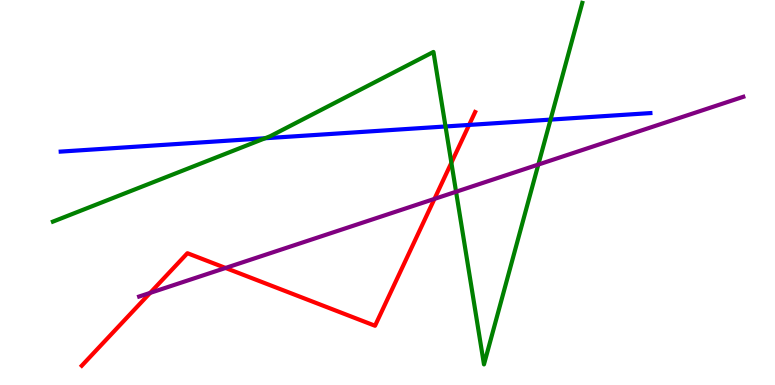[{'lines': ['blue', 'red'], 'intersections': [{'x': 6.05, 'y': 6.76}]}, {'lines': ['green', 'red'], 'intersections': [{'x': 5.82, 'y': 5.77}]}, {'lines': ['purple', 'red'], 'intersections': [{'x': 1.94, 'y': 2.39}, {'x': 2.91, 'y': 3.04}, {'x': 5.61, 'y': 4.83}]}, {'lines': ['blue', 'green'], 'intersections': [{'x': 3.42, 'y': 6.41}, {'x': 5.75, 'y': 6.72}, {'x': 7.1, 'y': 6.89}]}, {'lines': ['blue', 'purple'], 'intersections': []}, {'lines': ['green', 'purple'], 'intersections': [{'x': 5.88, 'y': 5.02}, {'x': 6.95, 'y': 5.73}]}]